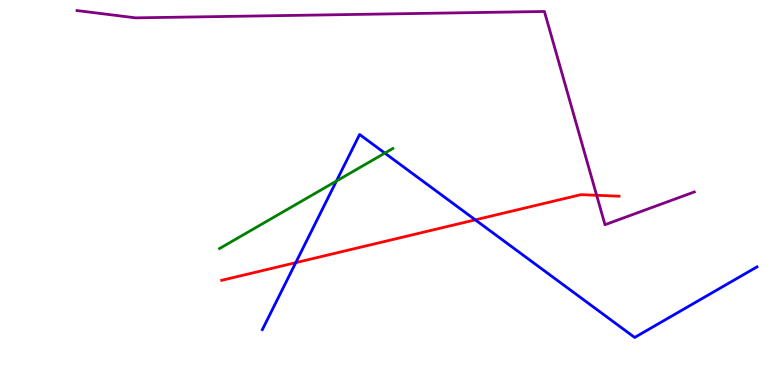[{'lines': ['blue', 'red'], 'intersections': [{'x': 3.82, 'y': 3.18}, {'x': 6.13, 'y': 4.29}]}, {'lines': ['green', 'red'], 'intersections': []}, {'lines': ['purple', 'red'], 'intersections': [{'x': 7.7, 'y': 4.93}]}, {'lines': ['blue', 'green'], 'intersections': [{'x': 4.34, 'y': 5.3}, {'x': 4.97, 'y': 6.02}]}, {'lines': ['blue', 'purple'], 'intersections': []}, {'lines': ['green', 'purple'], 'intersections': []}]